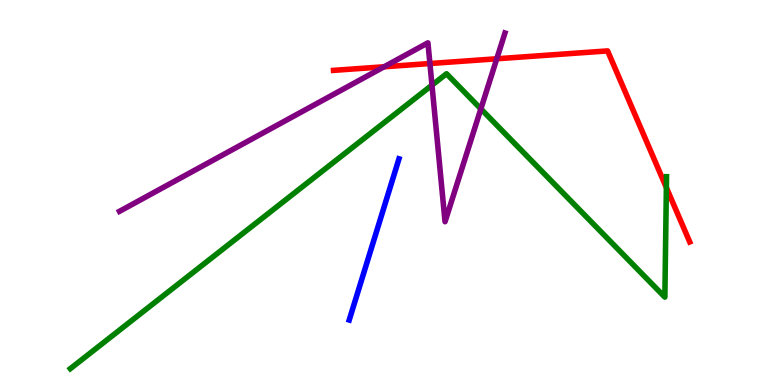[{'lines': ['blue', 'red'], 'intersections': []}, {'lines': ['green', 'red'], 'intersections': [{'x': 8.6, 'y': 5.13}]}, {'lines': ['purple', 'red'], 'intersections': [{'x': 4.96, 'y': 8.27}, {'x': 5.55, 'y': 8.35}, {'x': 6.41, 'y': 8.47}]}, {'lines': ['blue', 'green'], 'intersections': []}, {'lines': ['blue', 'purple'], 'intersections': []}, {'lines': ['green', 'purple'], 'intersections': [{'x': 5.57, 'y': 7.79}, {'x': 6.2, 'y': 7.17}]}]